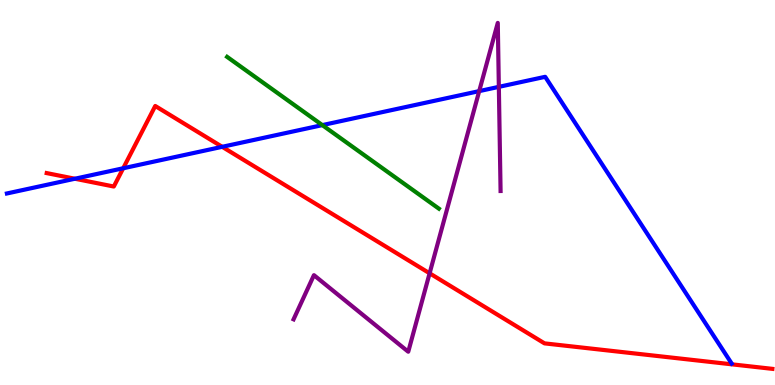[{'lines': ['blue', 'red'], 'intersections': [{'x': 0.966, 'y': 5.36}, {'x': 1.59, 'y': 5.63}, {'x': 2.87, 'y': 6.19}]}, {'lines': ['green', 'red'], 'intersections': []}, {'lines': ['purple', 'red'], 'intersections': [{'x': 5.54, 'y': 2.9}]}, {'lines': ['blue', 'green'], 'intersections': [{'x': 4.16, 'y': 6.75}]}, {'lines': ['blue', 'purple'], 'intersections': [{'x': 6.18, 'y': 7.63}, {'x': 6.44, 'y': 7.74}]}, {'lines': ['green', 'purple'], 'intersections': []}]